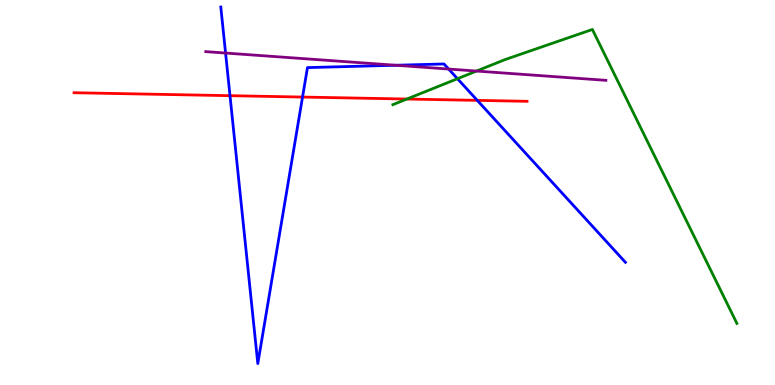[{'lines': ['blue', 'red'], 'intersections': [{'x': 2.97, 'y': 7.51}, {'x': 3.9, 'y': 7.48}, {'x': 6.16, 'y': 7.39}]}, {'lines': ['green', 'red'], 'intersections': [{'x': 5.25, 'y': 7.43}]}, {'lines': ['purple', 'red'], 'intersections': []}, {'lines': ['blue', 'green'], 'intersections': [{'x': 5.9, 'y': 7.96}]}, {'lines': ['blue', 'purple'], 'intersections': [{'x': 2.91, 'y': 8.62}, {'x': 5.11, 'y': 8.31}, {'x': 5.79, 'y': 8.21}]}, {'lines': ['green', 'purple'], 'intersections': [{'x': 6.15, 'y': 8.15}]}]